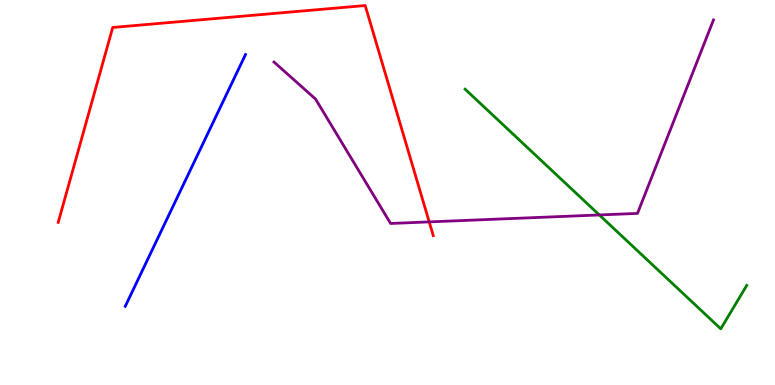[{'lines': ['blue', 'red'], 'intersections': []}, {'lines': ['green', 'red'], 'intersections': []}, {'lines': ['purple', 'red'], 'intersections': [{'x': 5.54, 'y': 4.24}]}, {'lines': ['blue', 'green'], 'intersections': []}, {'lines': ['blue', 'purple'], 'intersections': []}, {'lines': ['green', 'purple'], 'intersections': [{'x': 7.73, 'y': 4.42}]}]